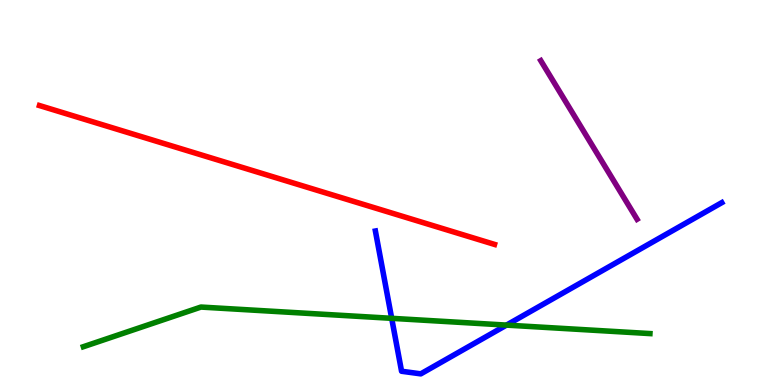[{'lines': ['blue', 'red'], 'intersections': []}, {'lines': ['green', 'red'], 'intersections': []}, {'lines': ['purple', 'red'], 'intersections': []}, {'lines': ['blue', 'green'], 'intersections': [{'x': 5.05, 'y': 1.73}, {'x': 6.54, 'y': 1.56}]}, {'lines': ['blue', 'purple'], 'intersections': []}, {'lines': ['green', 'purple'], 'intersections': []}]